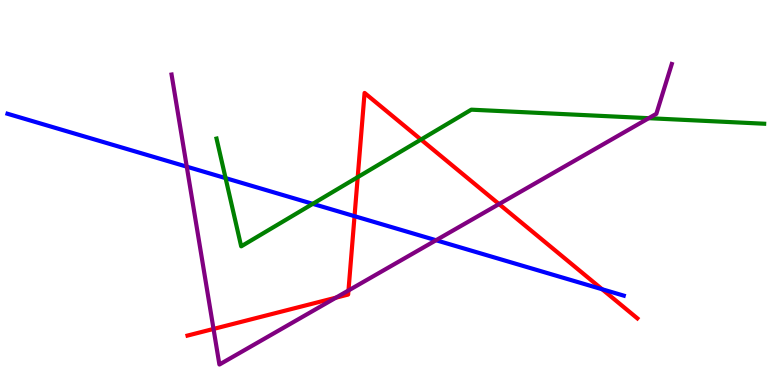[{'lines': ['blue', 'red'], 'intersections': [{'x': 4.57, 'y': 4.39}, {'x': 7.77, 'y': 2.49}]}, {'lines': ['green', 'red'], 'intersections': [{'x': 4.62, 'y': 5.4}, {'x': 5.43, 'y': 6.38}]}, {'lines': ['purple', 'red'], 'intersections': [{'x': 2.76, 'y': 1.46}, {'x': 4.33, 'y': 2.27}, {'x': 4.5, 'y': 2.46}, {'x': 6.44, 'y': 4.7}]}, {'lines': ['blue', 'green'], 'intersections': [{'x': 2.91, 'y': 5.37}, {'x': 4.04, 'y': 4.71}]}, {'lines': ['blue', 'purple'], 'intersections': [{'x': 2.41, 'y': 5.67}, {'x': 5.63, 'y': 3.76}]}, {'lines': ['green', 'purple'], 'intersections': [{'x': 8.37, 'y': 6.93}]}]